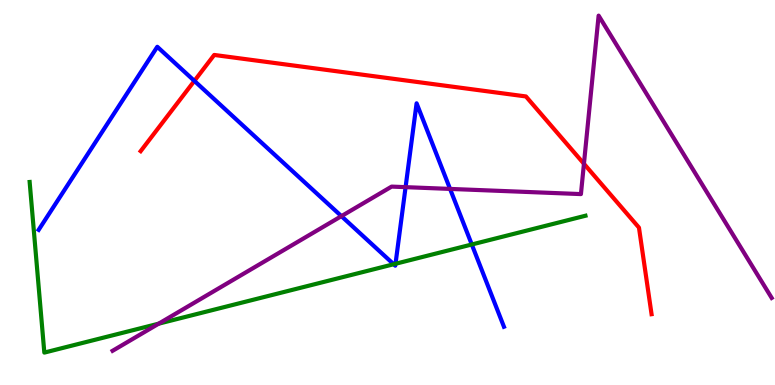[{'lines': ['blue', 'red'], 'intersections': [{'x': 2.51, 'y': 7.9}]}, {'lines': ['green', 'red'], 'intersections': []}, {'lines': ['purple', 'red'], 'intersections': [{'x': 7.53, 'y': 5.75}]}, {'lines': ['blue', 'green'], 'intersections': [{'x': 5.08, 'y': 3.14}, {'x': 5.1, 'y': 3.15}, {'x': 6.09, 'y': 3.65}]}, {'lines': ['blue', 'purple'], 'intersections': [{'x': 4.41, 'y': 4.39}, {'x': 5.23, 'y': 5.14}, {'x': 5.81, 'y': 5.09}]}, {'lines': ['green', 'purple'], 'intersections': [{'x': 2.05, 'y': 1.59}]}]